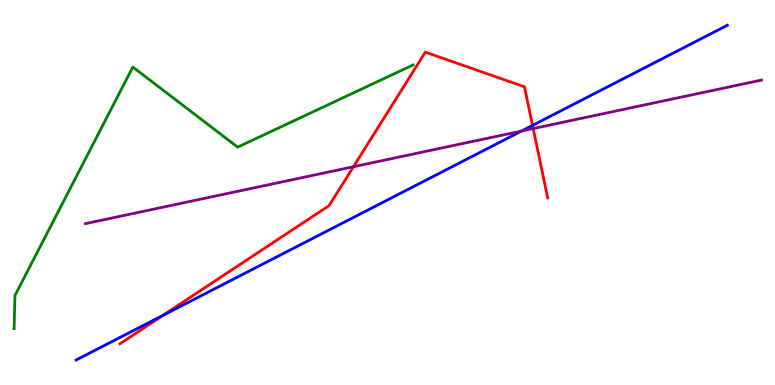[{'lines': ['blue', 'red'], 'intersections': [{'x': 2.1, 'y': 1.81}, {'x': 6.87, 'y': 6.74}]}, {'lines': ['green', 'red'], 'intersections': []}, {'lines': ['purple', 'red'], 'intersections': [{'x': 4.56, 'y': 5.67}, {'x': 6.88, 'y': 6.66}]}, {'lines': ['blue', 'green'], 'intersections': []}, {'lines': ['blue', 'purple'], 'intersections': [{'x': 6.73, 'y': 6.6}]}, {'lines': ['green', 'purple'], 'intersections': []}]